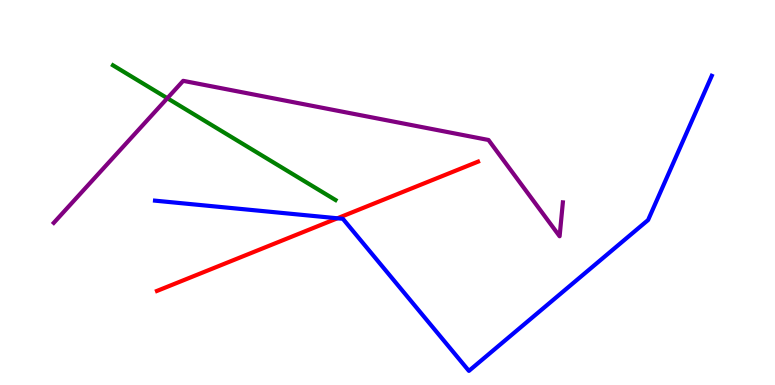[{'lines': ['blue', 'red'], 'intersections': [{'x': 4.35, 'y': 4.33}]}, {'lines': ['green', 'red'], 'intersections': []}, {'lines': ['purple', 'red'], 'intersections': []}, {'lines': ['blue', 'green'], 'intersections': []}, {'lines': ['blue', 'purple'], 'intersections': []}, {'lines': ['green', 'purple'], 'intersections': [{'x': 2.16, 'y': 7.45}]}]